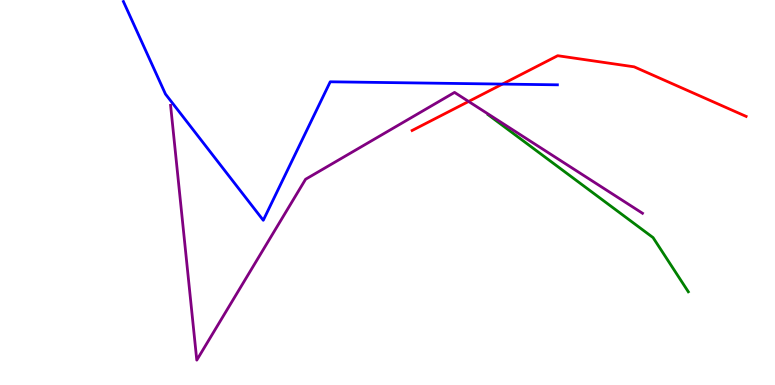[{'lines': ['blue', 'red'], 'intersections': [{'x': 6.48, 'y': 7.82}]}, {'lines': ['green', 'red'], 'intersections': []}, {'lines': ['purple', 'red'], 'intersections': [{'x': 6.05, 'y': 7.36}]}, {'lines': ['blue', 'green'], 'intersections': []}, {'lines': ['blue', 'purple'], 'intersections': []}, {'lines': ['green', 'purple'], 'intersections': []}]